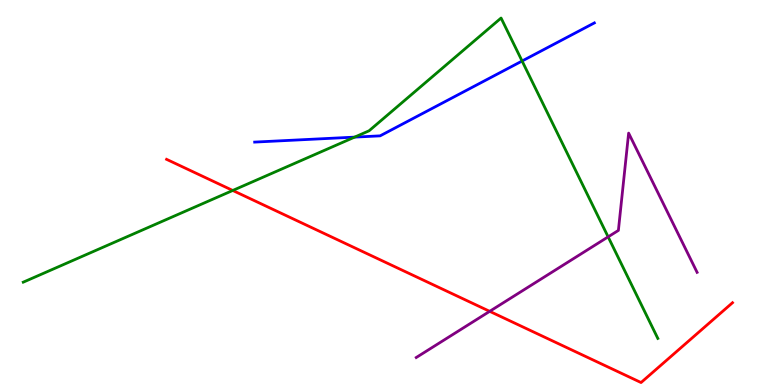[{'lines': ['blue', 'red'], 'intersections': []}, {'lines': ['green', 'red'], 'intersections': [{'x': 3.0, 'y': 5.05}]}, {'lines': ['purple', 'red'], 'intersections': [{'x': 6.32, 'y': 1.91}]}, {'lines': ['blue', 'green'], 'intersections': [{'x': 4.58, 'y': 6.44}, {'x': 6.74, 'y': 8.42}]}, {'lines': ['blue', 'purple'], 'intersections': []}, {'lines': ['green', 'purple'], 'intersections': [{'x': 7.85, 'y': 3.85}]}]